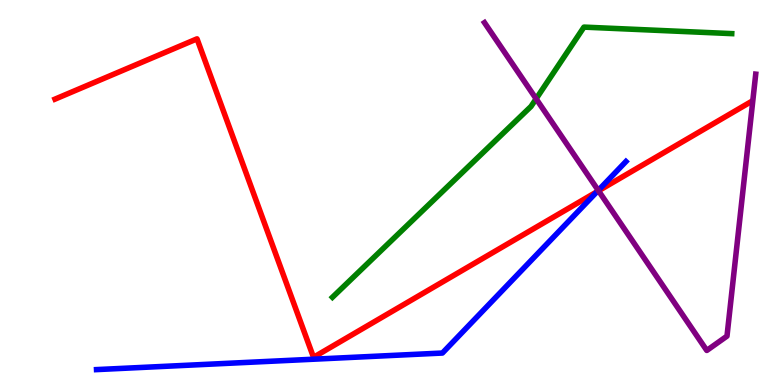[{'lines': ['blue', 'red'], 'intersections': [{'x': 7.7, 'y': 5.02}]}, {'lines': ['green', 'red'], 'intersections': []}, {'lines': ['purple', 'red'], 'intersections': [{'x': 7.72, 'y': 5.04}]}, {'lines': ['blue', 'green'], 'intersections': []}, {'lines': ['blue', 'purple'], 'intersections': [{'x': 7.72, 'y': 5.05}]}, {'lines': ['green', 'purple'], 'intersections': [{'x': 6.92, 'y': 7.43}]}]